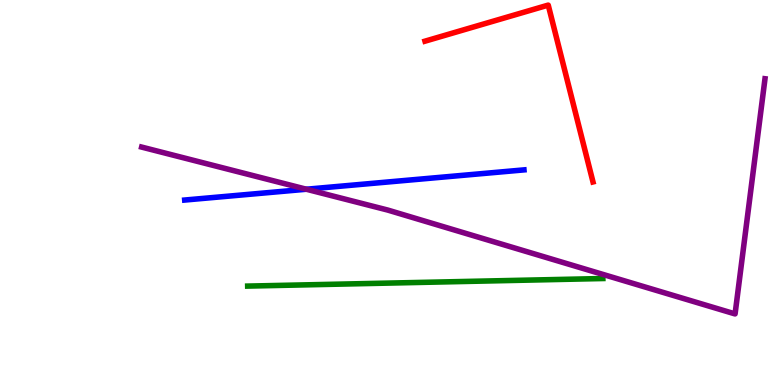[{'lines': ['blue', 'red'], 'intersections': []}, {'lines': ['green', 'red'], 'intersections': []}, {'lines': ['purple', 'red'], 'intersections': []}, {'lines': ['blue', 'green'], 'intersections': []}, {'lines': ['blue', 'purple'], 'intersections': [{'x': 3.95, 'y': 5.08}]}, {'lines': ['green', 'purple'], 'intersections': []}]